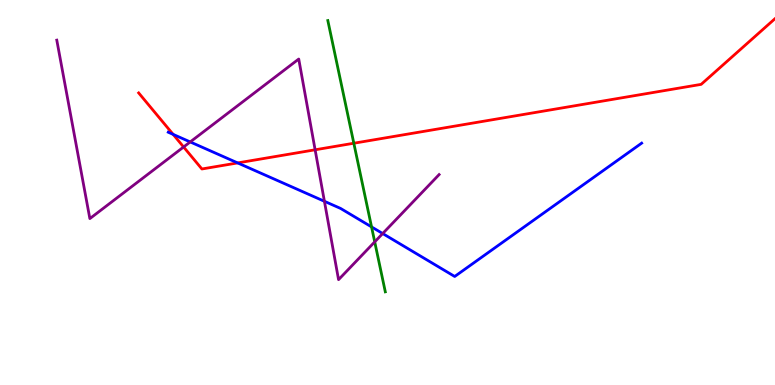[{'lines': ['blue', 'red'], 'intersections': [{'x': 2.23, 'y': 6.51}, {'x': 3.07, 'y': 5.77}]}, {'lines': ['green', 'red'], 'intersections': [{'x': 4.57, 'y': 6.28}]}, {'lines': ['purple', 'red'], 'intersections': [{'x': 2.37, 'y': 6.18}, {'x': 4.07, 'y': 6.11}]}, {'lines': ['blue', 'green'], 'intersections': [{'x': 4.79, 'y': 4.11}]}, {'lines': ['blue', 'purple'], 'intersections': [{'x': 2.45, 'y': 6.31}, {'x': 4.19, 'y': 4.77}, {'x': 4.94, 'y': 3.93}]}, {'lines': ['green', 'purple'], 'intersections': [{'x': 4.84, 'y': 3.72}]}]